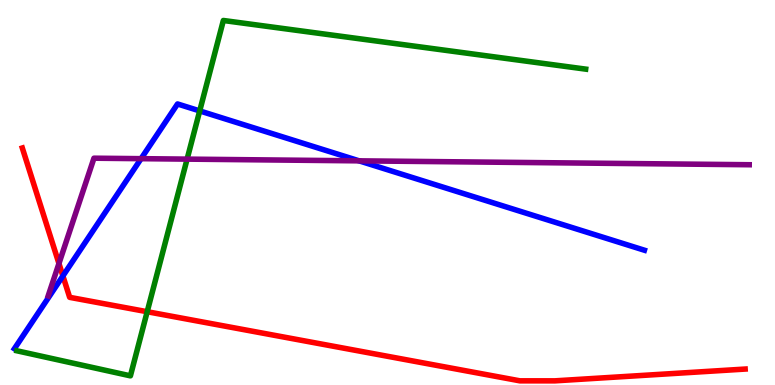[{'lines': ['blue', 'red'], 'intersections': [{'x': 0.812, 'y': 2.83}]}, {'lines': ['green', 'red'], 'intersections': [{'x': 1.9, 'y': 1.9}]}, {'lines': ['purple', 'red'], 'intersections': [{'x': 0.761, 'y': 3.16}]}, {'lines': ['blue', 'green'], 'intersections': [{'x': 2.58, 'y': 7.12}]}, {'lines': ['blue', 'purple'], 'intersections': [{'x': 1.82, 'y': 5.88}, {'x': 4.63, 'y': 5.82}]}, {'lines': ['green', 'purple'], 'intersections': [{'x': 2.41, 'y': 5.87}]}]